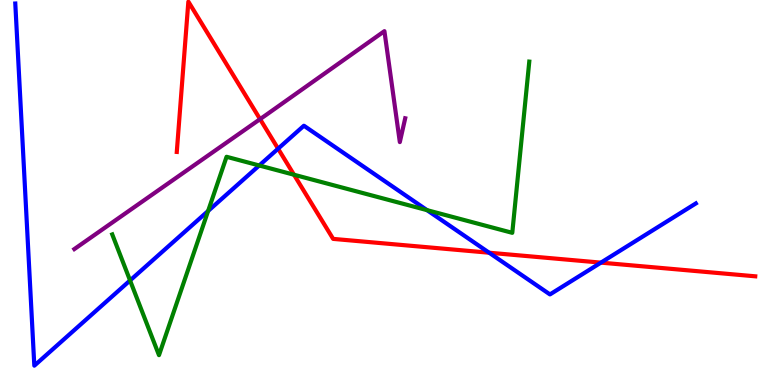[{'lines': ['blue', 'red'], 'intersections': [{'x': 3.59, 'y': 6.14}, {'x': 6.31, 'y': 3.44}, {'x': 7.75, 'y': 3.18}]}, {'lines': ['green', 'red'], 'intersections': [{'x': 3.79, 'y': 5.46}]}, {'lines': ['purple', 'red'], 'intersections': [{'x': 3.36, 'y': 6.91}]}, {'lines': ['blue', 'green'], 'intersections': [{'x': 1.68, 'y': 2.72}, {'x': 2.69, 'y': 4.52}, {'x': 3.34, 'y': 5.7}, {'x': 5.51, 'y': 4.54}]}, {'lines': ['blue', 'purple'], 'intersections': []}, {'lines': ['green', 'purple'], 'intersections': []}]